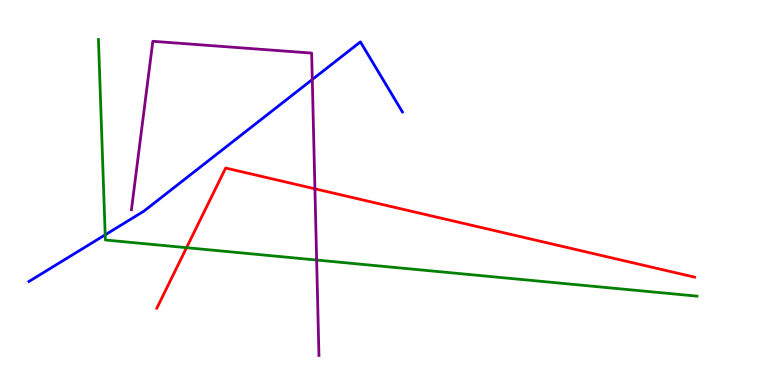[{'lines': ['blue', 'red'], 'intersections': []}, {'lines': ['green', 'red'], 'intersections': [{'x': 2.41, 'y': 3.57}]}, {'lines': ['purple', 'red'], 'intersections': [{'x': 4.06, 'y': 5.1}]}, {'lines': ['blue', 'green'], 'intersections': [{'x': 1.36, 'y': 3.9}]}, {'lines': ['blue', 'purple'], 'intersections': [{'x': 4.03, 'y': 7.93}]}, {'lines': ['green', 'purple'], 'intersections': [{'x': 4.09, 'y': 3.25}]}]